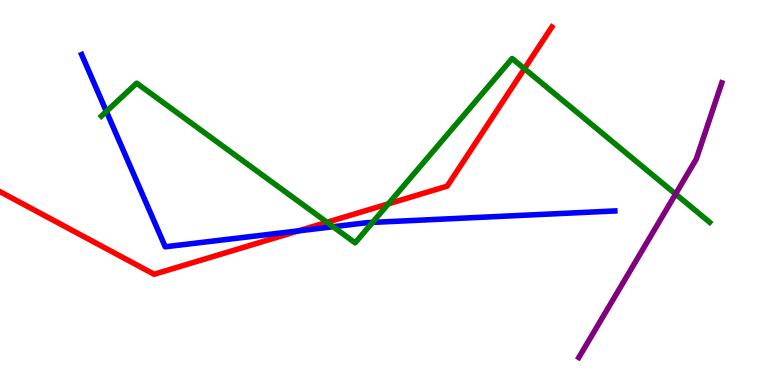[{'lines': ['blue', 'red'], 'intersections': [{'x': 3.85, 'y': 4.0}]}, {'lines': ['green', 'red'], 'intersections': [{'x': 4.22, 'y': 4.23}, {'x': 5.01, 'y': 4.71}, {'x': 6.77, 'y': 8.22}]}, {'lines': ['purple', 'red'], 'intersections': []}, {'lines': ['blue', 'green'], 'intersections': [{'x': 1.37, 'y': 7.1}, {'x': 4.3, 'y': 4.11}, {'x': 4.81, 'y': 4.22}]}, {'lines': ['blue', 'purple'], 'intersections': []}, {'lines': ['green', 'purple'], 'intersections': [{'x': 8.72, 'y': 4.96}]}]